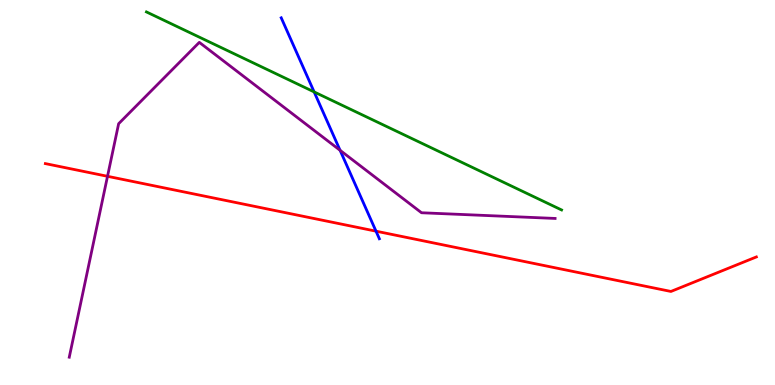[{'lines': ['blue', 'red'], 'intersections': [{'x': 4.85, 'y': 4.0}]}, {'lines': ['green', 'red'], 'intersections': []}, {'lines': ['purple', 'red'], 'intersections': [{'x': 1.39, 'y': 5.42}]}, {'lines': ['blue', 'green'], 'intersections': [{'x': 4.05, 'y': 7.61}]}, {'lines': ['blue', 'purple'], 'intersections': [{'x': 4.39, 'y': 6.1}]}, {'lines': ['green', 'purple'], 'intersections': []}]